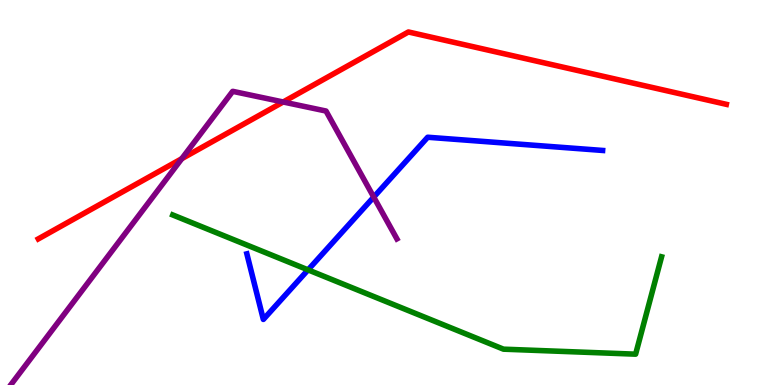[{'lines': ['blue', 'red'], 'intersections': []}, {'lines': ['green', 'red'], 'intersections': []}, {'lines': ['purple', 'red'], 'intersections': [{'x': 2.35, 'y': 5.88}, {'x': 3.65, 'y': 7.35}]}, {'lines': ['blue', 'green'], 'intersections': [{'x': 3.97, 'y': 2.99}]}, {'lines': ['blue', 'purple'], 'intersections': [{'x': 4.82, 'y': 4.88}]}, {'lines': ['green', 'purple'], 'intersections': []}]